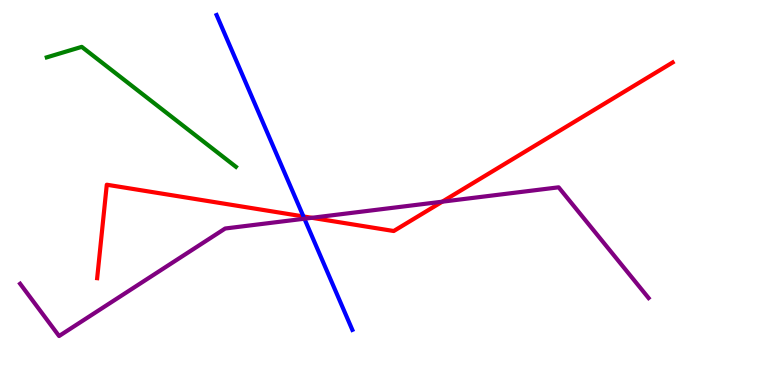[{'lines': ['blue', 'red'], 'intersections': [{'x': 3.92, 'y': 4.38}]}, {'lines': ['green', 'red'], 'intersections': []}, {'lines': ['purple', 'red'], 'intersections': [{'x': 4.02, 'y': 4.34}, {'x': 5.71, 'y': 4.76}]}, {'lines': ['blue', 'green'], 'intersections': []}, {'lines': ['blue', 'purple'], 'intersections': [{'x': 3.93, 'y': 4.32}]}, {'lines': ['green', 'purple'], 'intersections': []}]